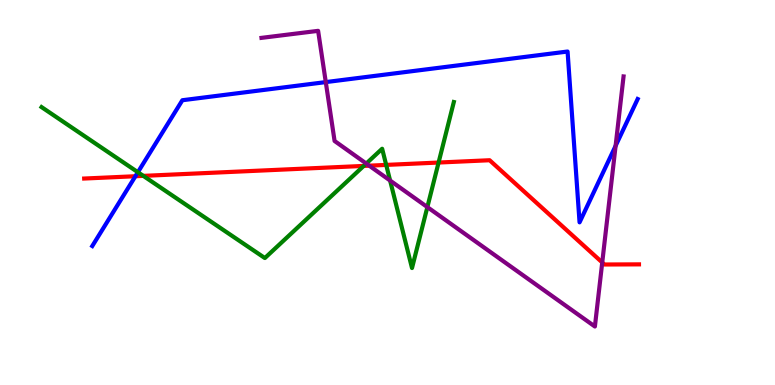[{'lines': ['blue', 'red'], 'intersections': [{'x': 1.75, 'y': 5.42}]}, {'lines': ['green', 'red'], 'intersections': [{'x': 1.85, 'y': 5.43}, {'x': 4.69, 'y': 5.69}, {'x': 4.98, 'y': 5.72}, {'x': 5.66, 'y': 5.78}]}, {'lines': ['purple', 'red'], 'intersections': [{'x': 4.76, 'y': 5.7}, {'x': 7.77, 'y': 3.18}]}, {'lines': ['blue', 'green'], 'intersections': [{'x': 1.78, 'y': 5.53}]}, {'lines': ['blue', 'purple'], 'intersections': [{'x': 4.2, 'y': 7.87}, {'x': 7.94, 'y': 6.21}]}, {'lines': ['green', 'purple'], 'intersections': [{'x': 4.73, 'y': 5.75}, {'x': 5.03, 'y': 5.31}, {'x': 5.51, 'y': 4.62}]}]